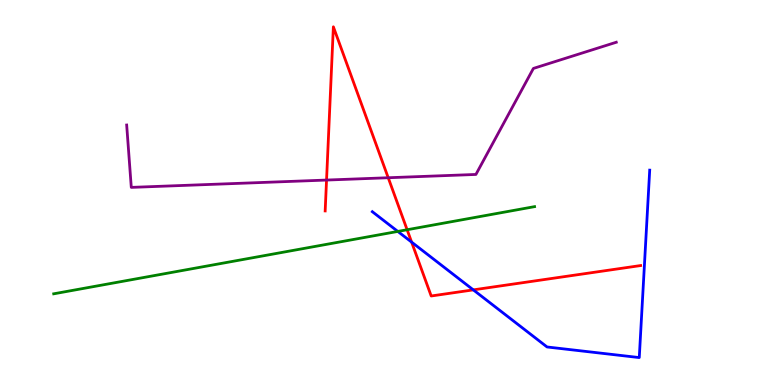[{'lines': ['blue', 'red'], 'intersections': [{'x': 5.31, 'y': 3.71}, {'x': 6.11, 'y': 2.47}]}, {'lines': ['green', 'red'], 'intersections': [{'x': 5.25, 'y': 4.03}]}, {'lines': ['purple', 'red'], 'intersections': [{'x': 4.21, 'y': 5.32}, {'x': 5.01, 'y': 5.38}]}, {'lines': ['blue', 'green'], 'intersections': [{'x': 5.13, 'y': 3.99}]}, {'lines': ['blue', 'purple'], 'intersections': []}, {'lines': ['green', 'purple'], 'intersections': []}]